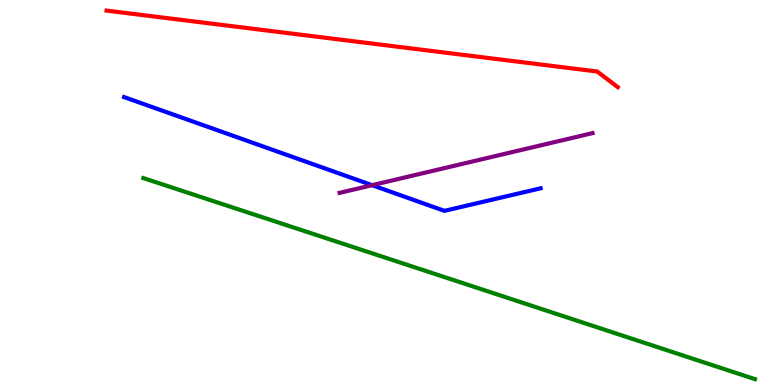[{'lines': ['blue', 'red'], 'intersections': []}, {'lines': ['green', 'red'], 'intersections': []}, {'lines': ['purple', 'red'], 'intersections': []}, {'lines': ['blue', 'green'], 'intersections': []}, {'lines': ['blue', 'purple'], 'intersections': [{'x': 4.8, 'y': 5.19}]}, {'lines': ['green', 'purple'], 'intersections': []}]